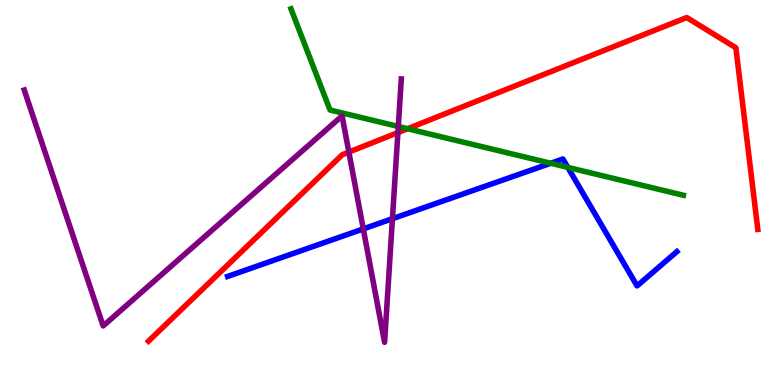[{'lines': ['blue', 'red'], 'intersections': []}, {'lines': ['green', 'red'], 'intersections': [{'x': 5.26, 'y': 6.66}]}, {'lines': ['purple', 'red'], 'intersections': [{'x': 4.5, 'y': 6.05}, {'x': 5.13, 'y': 6.56}]}, {'lines': ['blue', 'green'], 'intersections': [{'x': 7.11, 'y': 5.76}, {'x': 7.33, 'y': 5.65}]}, {'lines': ['blue', 'purple'], 'intersections': [{'x': 4.69, 'y': 4.05}, {'x': 5.06, 'y': 4.32}]}, {'lines': ['green', 'purple'], 'intersections': [{'x': 5.14, 'y': 6.71}]}]